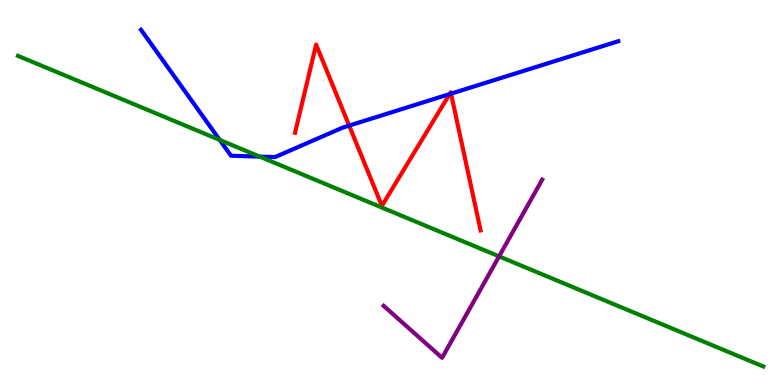[{'lines': ['blue', 'red'], 'intersections': [{'x': 4.51, 'y': 6.74}, {'x': 5.8, 'y': 7.56}, {'x': 5.82, 'y': 7.57}]}, {'lines': ['green', 'red'], 'intersections': []}, {'lines': ['purple', 'red'], 'intersections': []}, {'lines': ['blue', 'green'], 'intersections': [{'x': 2.84, 'y': 6.36}, {'x': 3.35, 'y': 5.93}]}, {'lines': ['blue', 'purple'], 'intersections': []}, {'lines': ['green', 'purple'], 'intersections': [{'x': 6.44, 'y': 3.34}]}]